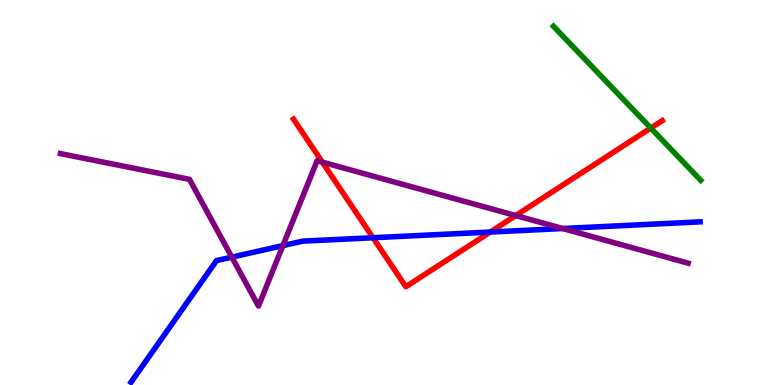[{'lines': ['blue', 'red'], 'intersections': [{'x': 4.81, 'y': 3.82}, {'x': 6.33, 'y': 3.97}]}, {'lines': ['green', 'red'], 'intersections': [{'x': 8.4, 'y': 6.67}]}, {'lines': ['purple', 'red'], 'intersections': [{'x': 4.16, 'y': 5.79}, {'x': 6.65, 'y': 4.4}]}, {'lines': ['blue', 'green'], 'intersections': []}, {'lines': ['blue', 'purple'], 'intersections': [{'x': 2.99, 'y': 3.32}, {'x': 3.65, 'y': 3.62}, {'x': 7.26, 'y': 4.06}]}, {'lines': ['green', 'purple'], 'intersections': []}]